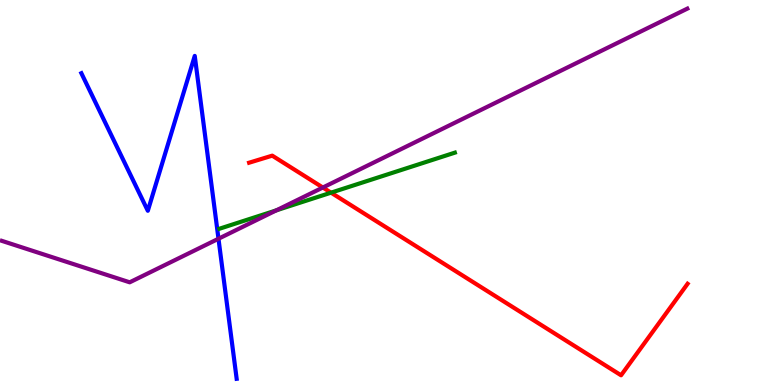[{'lines': ['blue', 'red'], 'intersections': []}, {'lines': ['green', 'red'], 'intersections': [{'x': 4.27, 'y': 5.0}]}, {'lines': ['purple', 'red'], 'intersections': [{'x': 4.17, 'y': 5.13}]}, {'lines': ['blue', 'green'], 'intersections': []}, {'lines': ['blue', 'purple'], 'intersections': [{'x': 2.82, 'y': 3.8}]}, {'lines': ['green', 'purple'], 'intersections': [{'x': 3.57, 'y': 4.54}]}]